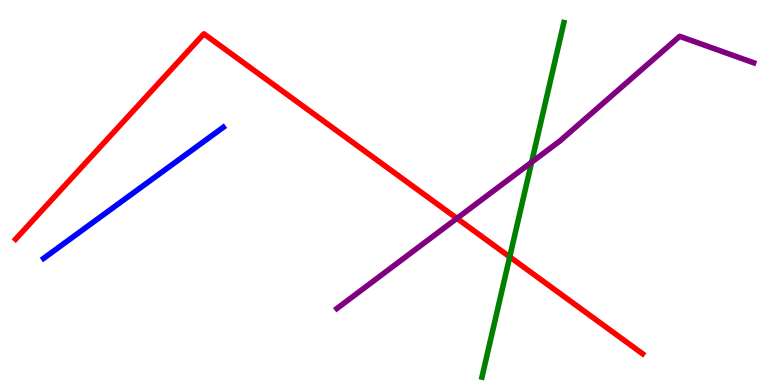[{'lines': ['blue', 'red'], 'intersections': []}, {'lines': ['green', 'red'], 'intersections': [{'x': 6.58, 'y': 3.33}]}, {'lines': ['purple', 'red'], 'intersections': [{'x': 5.9, 'y': 4.33}]}, {'lines': ['blue', 'green'], 'intersections': []}, {'lines': ['blue', 'purple'], 'intersections': []}, {'lines': ['green', 'purple'], 'intersections': [{'x': 6.86, 'y': 5.79}]}]